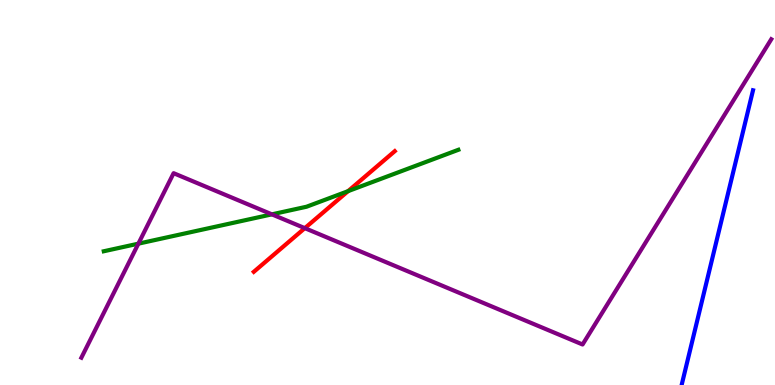[{'lines': ['blue', 'red'], 'intersections': []}, {'lines': ['green', 'red'], 'intersections': [{'x': 4.49, 'y': 5.03}]}, {'lines': ['purple', 'red'], 'intersections': [{'x': 3.93, 'y': 4.07}]}, {'lines': ['blue', 'green'], 'intersections': []}, {'lines': ['blue', 'purple'], 'intersections': []}, {'lines': ['green', 'purple'], 'intersections': [{'x': 1.79, 'y': 3.67}, {'x': 3.51, 'y': 4.43}]}]